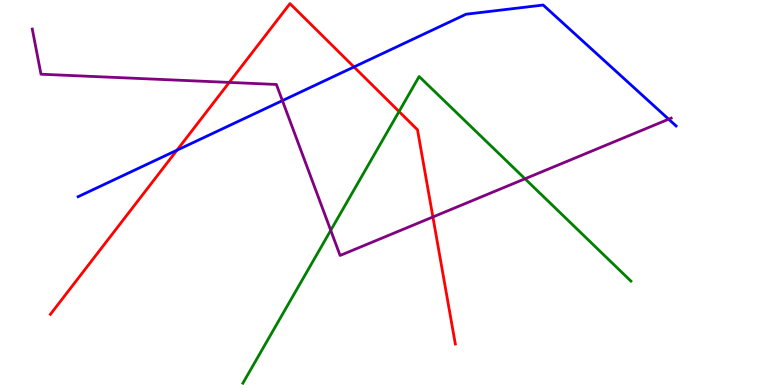[{'lines': ['blue', 'red'], 'intersections': [{'x': 2.28, 'y': 6.1}, {'x': 4.57, 'y': 8.26}]}, {'lines': ['green', 'red'], 'intersections': [{'x': 5.15, 'y': 7.1}]}, {'lines': ['purple', 'red'], 'intersections': [{'x': 2.96, 'y': 7.86}, {'x': 5.59, 'y': 4.36}]}, {'lines': ['blue', 'green'], 'intersections': []}, {'lines': ['blue', 'purple'], 'intersections': [{'x': 3.64, 'y': 7.39}, {'x': 8.63, 'y': 6.9}]}, {'lines': ['green', 'purple'], 'intersections': [{'x': 4.27, 'y': 4.02}, {'x': 6.77, 'y': 5.36}]}]